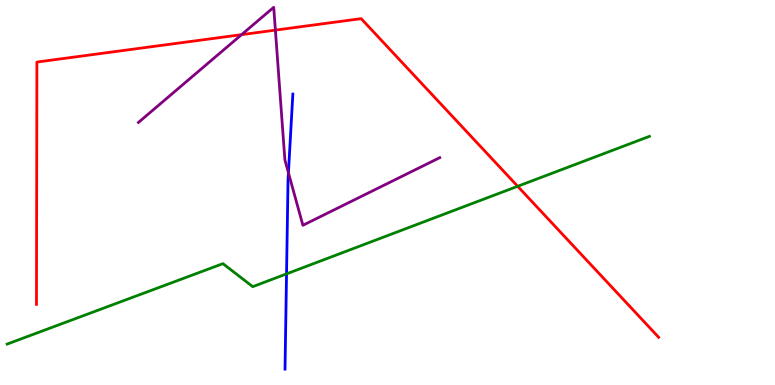[{'lines': ['blue', 'red'], 'intersections': []}, {'lines': ['green', 'red'], 'intersections': [{'x': 6.68, 'y': 5.16}]}, {'lines': ['purple', 'red'], 'intersections': [{'x': 3.12, 'y': 9.1}, {'x': 3.55, 'y': 9.22}]}, {'lines': ['blue', 'green'], 'intersections': [{'x': 3.7, 'y': 2.89}]}, {'lines': ['blue', 'purple'], 'intersections': [{'x': 3.72, 'y': 5.51}]}, {'lines': ['green', 'purple'], 'intersections': []}]